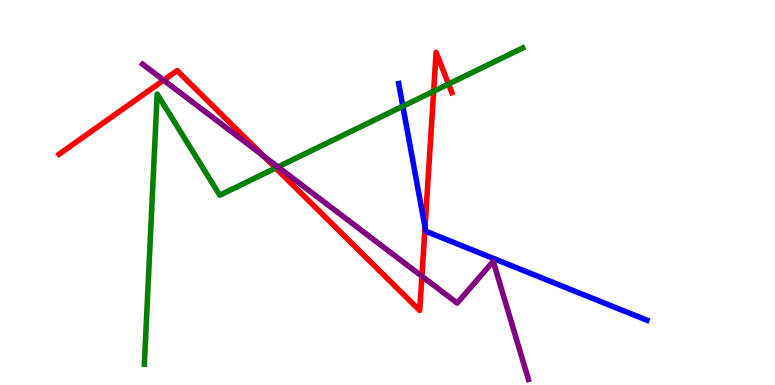[{'lines': ['blue', 'red'], 'intersections': [{'x': 5.48, 'y': 4.1}]}, {'lines': ['green', 'red'], 'intersections': [{'x': 3.56, 'y': 5.64}, {'x': 5.6, 'y': 7.63}, {'x': 5.79, 'y': 7.82}]}, {'lines': ['purple', 'red'], 'intersections': [{'x': 2.11, 'y': 7.92}, {'x': 3.4, 'y': 5.95}, {'x': 5.44, 'y': 2.82}]}, {'lines': ['blue', 'green'], 'intersections': [{'x': 5.2, 'y': 7.24}]}, {'lines': ['blue', 'purple'], 'intersections': []}, {'lines': ['green', 'purple'], 'intersections': [{'x': 3.59, 'y': 5.66}]}]